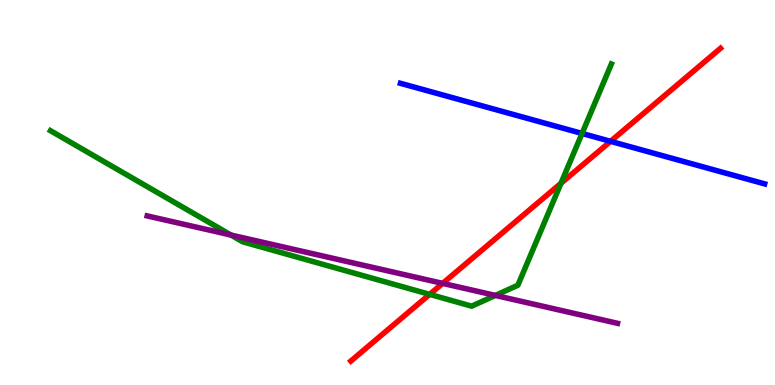[{'lines': ['blue', 'red'], 'intersections': [{'x': 7.88, 'y': 6.33}]}, {'lines': ['green', 'red'], 'intersections': [{'x': 5.54, 'y': 2.35}, {'x': 7.24, 'y': 5.24}]}, {'lines': ['purple', 'red'], 'intersections': [{'x': 5.71, 'y': 2.64}]}, {'lines': ['blue', 'green'], 'intersections': [{'x': 7.51, 'y': 6.53}]}, {'lines': ['blue', 'purple'], 'intersections': []}, {'lines': ['green', 'purple'], 'intersections': [{'x': 2.98, 'y': 3.89}, {'x': 6.39, 'y': 2.33}]}]